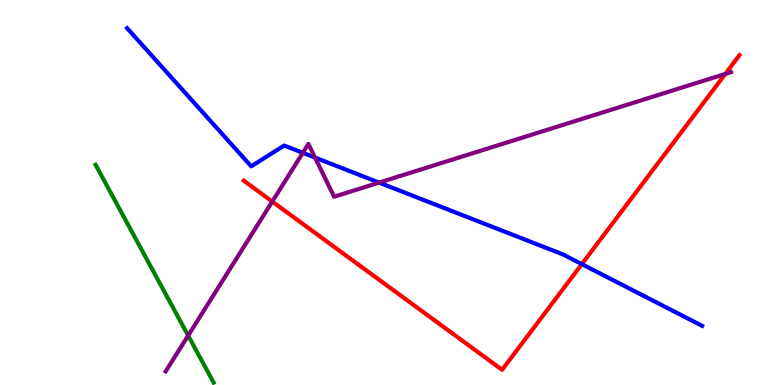[{'lines': ['blue', 'red'], 'intersections': [{'x': 7.51, 'y': 3.14}]}, {'lines': ['green', 'red'], 'intersections': []}, {'lines': ['purple', 'red'], 'intersections': [{'x': 3.51, 'y': 4.76}, {'x': 9.36, 'y': 8.08}]}, {'lines': ['blue', 'green'], 'intersections': []}, {'lines': ['blue', 'purple'], 'intersections': [{'x': 3.91, 'y': 6.03}, {'x': 4.07, 'y': 5.91}, {'x': 4.89, 'y': 5.26}]}, {'lines': ['green', 'purple'], 'intersections': [{'x': 2.43, 'y': 1.28}]}]